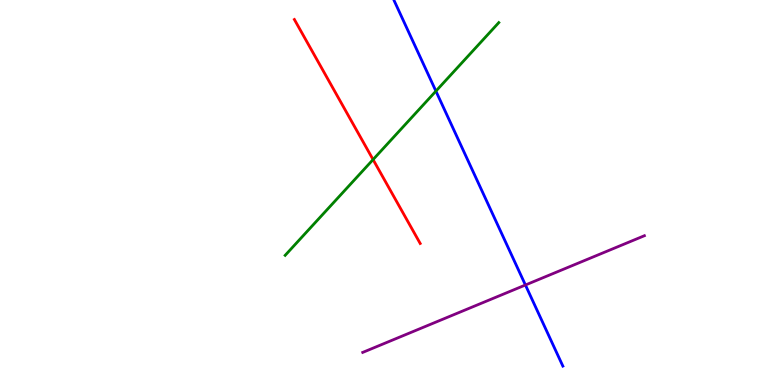[{'lines': ['blue', 'red'], 'intersections': []}, {'lines': ['green', 'red'], 'intersections': [{'x': 4.81, 'y': 5.86}]}, {'lines': ['purple', 'red'], 'intersections': []}, {'lines': ['blue', 'green'], 'intersections': [{'x': 5.62, 'y': 7.63}]}, {'lines': ['blue', 'purple'], 'intersections': [{'x': 6.78, 'y': 2.6}]}, {'lines': ['green', 'purple'], 'intersections': []}]